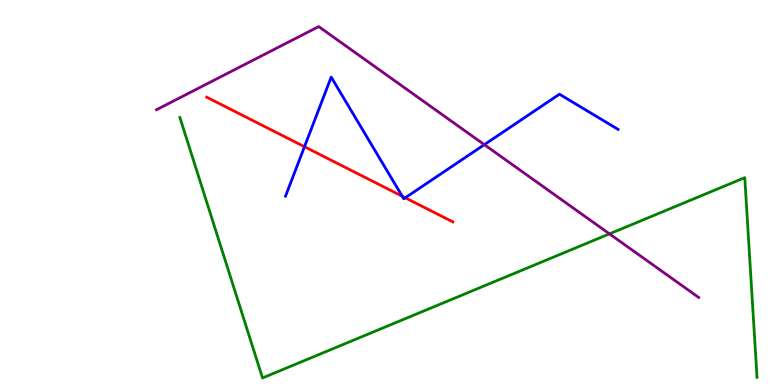[{'lines': ['blue', 'red'], 'intersections': [{'x': 3.93, 'y': 6.19}, {'x': 5.19, 'y': 4.9}, {'x': 5.23, 'y': 4.86}]}, {'lines': ['green', 'red'], 'intersections': []}, {'lines': ['purple', 'red'], 'intersections': []}, {'lines': ['blue', 'green'], 'intersections': []}, {'lines': ['blue', 'purple'], 'intersections': [{'x': 6.25, 'y': 6.24}]}, {'lines': ['green', 'purple'], 'intersections': [{'x': 7.86, 'y': 3.93}]}]